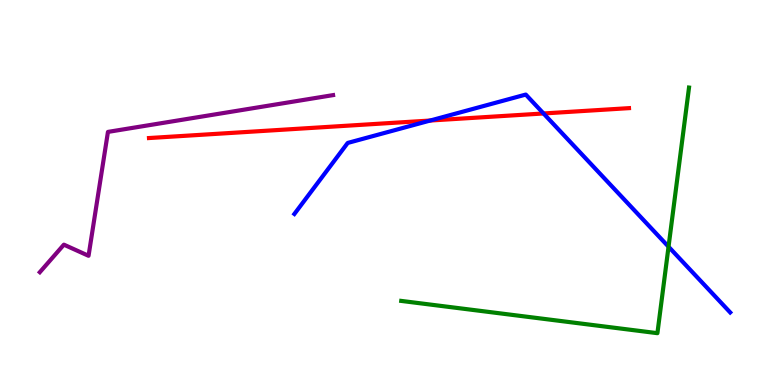[{'lines': ['blue', 'red'], 'intersections': [{'x': 5.55, 'y': 6.87}, {'x': 7.01, 'y': 7.05}]}, {'lines': ['green', 'red'], 'intersections': []}, {'lines': ['purple', 'red'], 'intersections': []}, {'lines': ['blue', 'green'], 'intersections': [{'x': 8.63, 'y': 3.59}]}, {'lines': ['blue', 'purple'], 'intersections': []}, {'lines': ['green', 'purple'], 'intersections': []}]